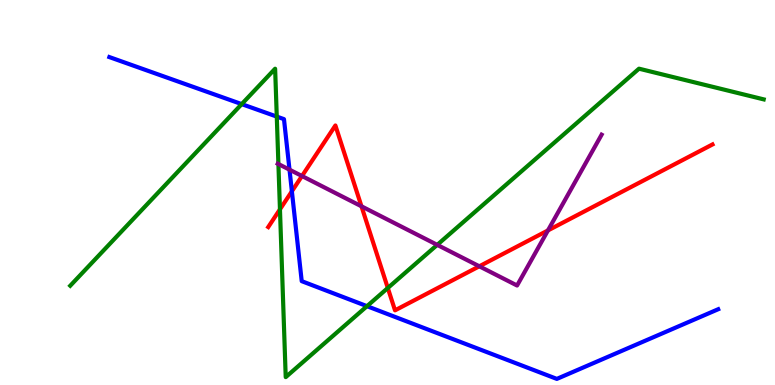[{'lines': ['blue', 'red'], 'intersections': [{'x': 3.77, 'y': 5.03}]}, {'lines': ['green', 'red'], 'intersections': [{'x': 3.61, 'y': 4.56}, {'x': 5.0, 'y': 2.52}]}, {'lines': ['purple', 'red'], 'intersections': [{'x': 3.9, 'y': 5.43}, {'x': 4.66, 'y': 4.64}, {'x': 6.18, 'y': 3.08}, {'x': 7.07, 'y': 4.01}]}, {'lines': ['blue', 'green'], 'intersections': [{'x': 3.12, 'y': 7.3}, {'x': 3.57, 'y': 6.97}, {'x': 4.74, 'y': 2.05}]}, {'lines': ['blue', 'purple'], 'intersections': [{'x': 3.74, 'y': 5.59}]}, {'lines': ['green', 'purple'], 'intersections': [{'x': 3.59, 'y': 5.74}, {'x': 5.64, 'y': 3.64}]}]